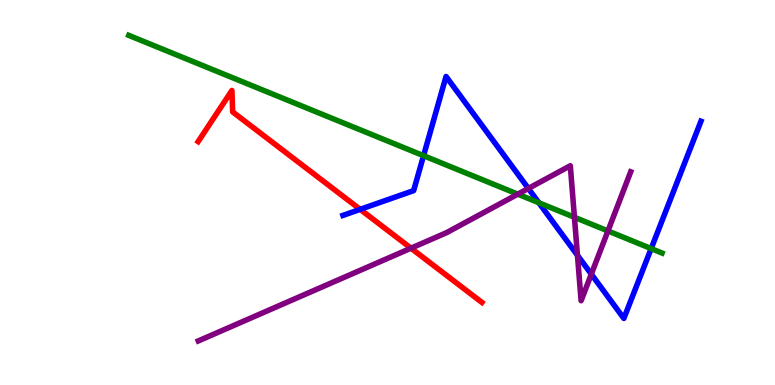[{'lines': ['blue', 'red'], 'intersections': [{'x': 4.65, 'y': 4.56}]}, {'lines': ['green', 'red'], 'intersections': []}, {'lines': ['purple', 'red'], 'intersections': [{'x': 5.3, 'y': 3.55}]}, {'lines': ['blue', 'green'], 'intersections': [{'x': 5.47, 'y': 5.96}, {'x': 6.95, 'y': 4.73}, {'x': 8.4, 'y': 3.54}]}, {'lines': ['blue', 'purple'], 'intersections': [{'x': 6.82, 'y': 5.11}, {'x': 7.45, 'y': 3.37}, {'x': 7.63, 'y': 2.88}]}, {'lines': ['green', 'purple'], 'intersections': [{'x': 6.68, 'y': 4.96}, {'x': 7.41, 'y': 4.36}, {'x': 7.84, 'y': 4.0}]}]